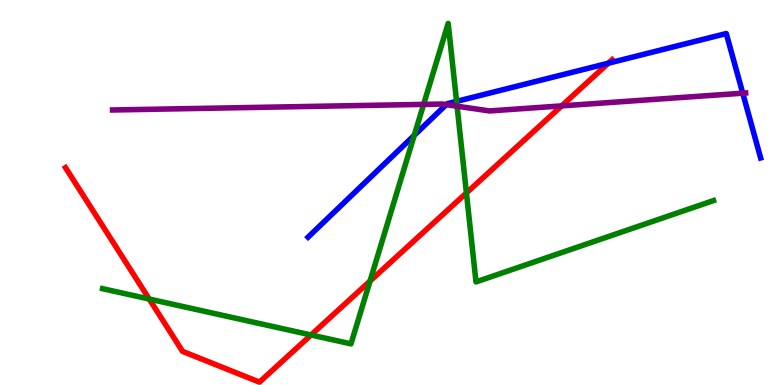[{'lines': ['blue', 'red'], 'intersections': [{'x': 7.85, 'y': 8.36}]}, {'lines': ['green', 'red'], 'intersections': [{'x': 1.93, 'y': 2.23}, {'x': 4.01, 'y': 1.3}, {'x': 4.77, 'y': 2.7}, {'x': 6.02, 'y': 4.99}]}, {'lines': ['purple', 'red'], 'intersections': [{'x': 7.25, 'y': 7.25}]}, {'lines': ['blue', 'green'], 'intersections': [{'x': 5.34, 'y': 6.48}, {'x': 5.89, 'y': 7.37}]}, {'lines': ['blue', 'purple'], 'intersections': [{'x': 5.76, 'y': 7.28}, {'x': 9.58, 'y': 7.58}]}, {'lines': ['green', 'purple'], 'intersections': [{'x': 5.47, 'y': 7.29}, {'x': 5.9, 'y': 7.24}]}]